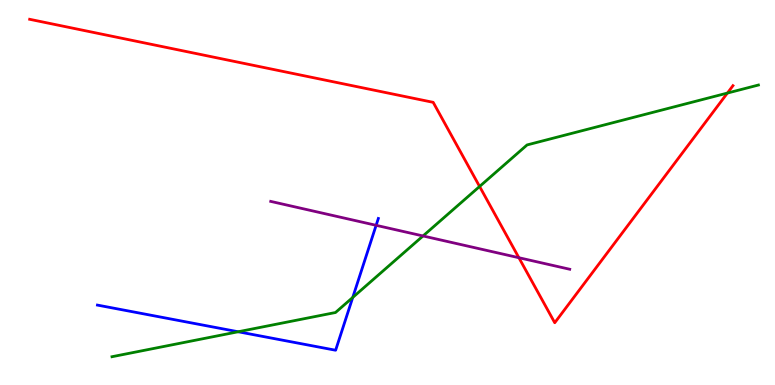[{'lines': ['blue', 'red'], 'intersections': []}, {'lines': ['green', 'red'], 'intersections': [{'x': 6.19, 'y': 5.16}, {'x': 9.39, 'y': 7.58}]}, {'lines': ['purple', 'red'], 'intersections': [{'x': 6.7, 'y': 3.31}]}, {'lines': ['blue', 'green'], 'intersections': [{'x': 3.07, 'y': 1.38}, {'x': 4.55, 'y': 2.27}]}, {'lines': ['blue', 'purple'], 'intersections': [{'x': 4.85, 'y': 4.15}]}, {'lines': ['green', 'purple'], 'intersections': [{'x': 5.46, 'y': 3.87}]}]